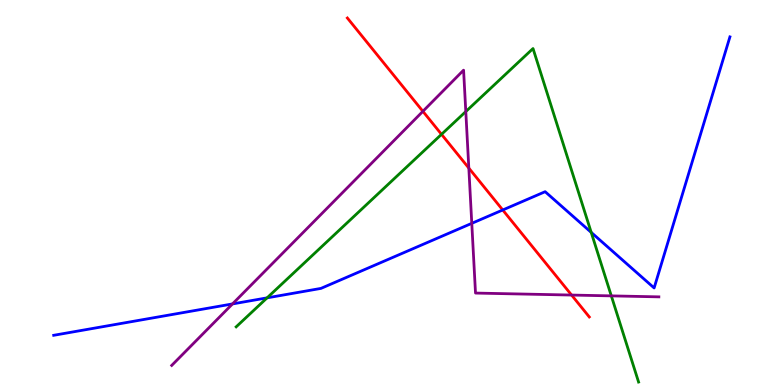[{'lines': ['blue', 'red'], 'intersections': [{'x': 6.49, 'y': 4.55}]}, {'lines': ['green', 'red'], 'intersections': [{'x': 5.7, 'y': 6.51}]}, {'lines': ['purple', 'red'], 'intersections': [{'x': 5.46, 'y': 7.11}, {'x': 6.05, 'y': 5.63}, {'x': 7.38, 'y': 2.34}]}, {'lines': ['blue', 'green'], 'intersections': [{'x': 3.45, 'y': 2.26}, {'x': 7.63, 'y': 3.96}]}, {'lines': ['blue', 'purple'], 'intersections': [{'x': 3.0, 'y': 2.11}, {'x': 6.09, 'y': 4.2}]}, {'lines': ['green', 'purple'], 'intersections': [{'x': 6.01, 'y': 7.1}, {'x': 7.89, 'y': 2.31}]}]